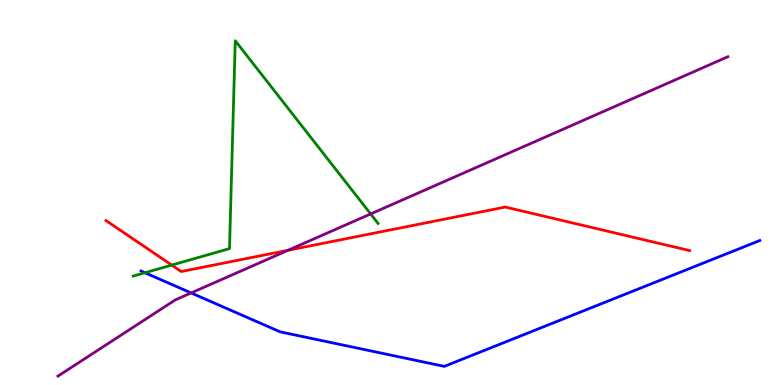[{'lines': ['blue', 'red'], 'intersections': []}, {'lines': ['green', 'red'], 'intersections': [{'x': 2.22, 'y': 3.11}]}, {'lines': ['purple', 'red'], 'intersections': [{'x': 3.72, 'y': 3.5}]}, {'lines': ['blue', 'green'], 'intersections': [{'x': 1.87, 'y': 2.92}]}, {'lines': ['blue', 'purple'], 'intersections': [{'x': 2.47, 'y': 2.39}]}, {'lines': ['green', 'purple'], 'intersections': [{'x': 4.78, 'y': 4.44}]}]